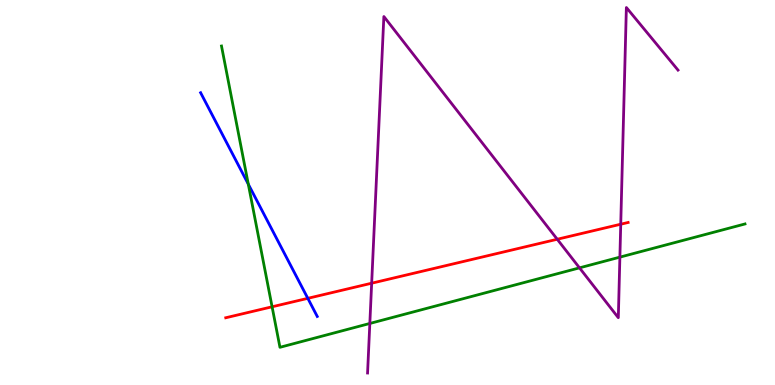[{'lines': ['blue', 'red'], 'intersections': [{'x': 3.97, 'y': 2.25}]}, {'lines': ['green', 'red'], 'intersections': [{'x': 3.51, 'y': 2.03}]}, {'lines': ['purple', 'red'], 'intersections': [{'x': 4.8, 'y': 2.64}, {'x': 7.19, 'y': 3.79}, {'x': 8.01, 'y': 4.18}]}, {'lines': ['blue', 'green'], 'intersections': [{'x': 3.2, 'y': 5.22}]}, {'lines': ['blue', 'purple'], 'intersections': []}, {'lines': ['green', 'purple'], 'intersections': [{'x': 4.77, 'y': 1.6}, {'x': 7.48, 'y': 3.04}, {'x': 8.0, 'y': 3.32}]}]